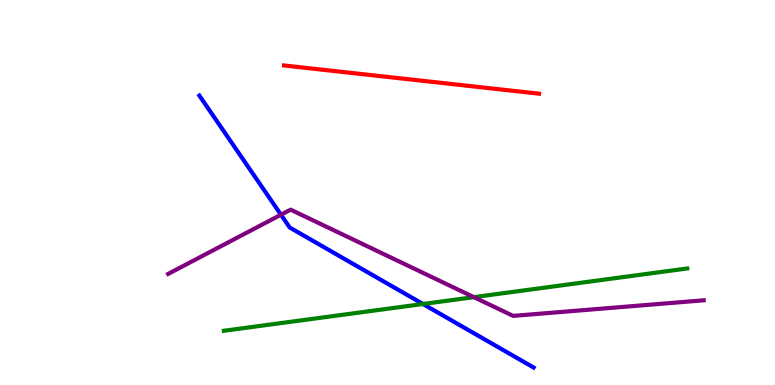[{'lines': ['blue', 'red'], 'intersections': []}, {'lines': ['green', 'red'], 'intersections': []}, {'lines': ['purple', 'red'], 'intersections': []}, {'lines': ['blue', 'green'], 'intersections': [{'x': 5.46, 'y': 2.1}]}, {'lines': ['blue', 'purple'], 'intersections': [{'x': 3.63, 'y': 4.42}]}, {'lines': ['green', 'purple'], 'intersections': [{'x': 6.11, 'y': 2.28}]}]